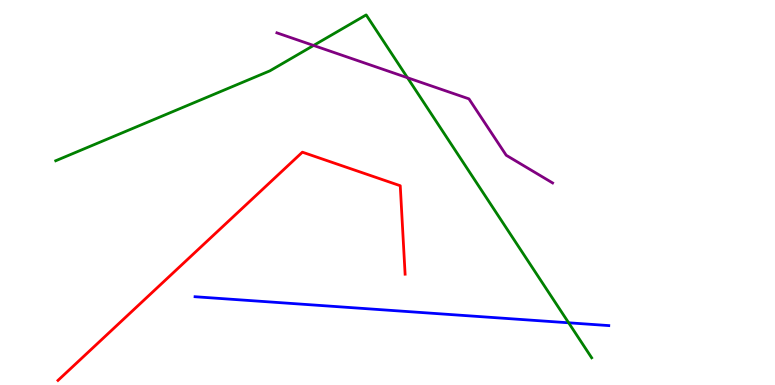[{'lines': ['blue', 'red'], 'intersections': []}, {'lines': ['green', 'red'], 'intersections': []}, {'lines': ['purple', 'red'], 'intersections': []}, {'lines': ['blue', 'green'], 'intersections': [{'x': 7.34, 'y': 1.62}]}, {'lines': ['blue', 'purple'], 'intersections': []}, {'lines': ['green', 'purple'], 'intersections': [{'x': 4.05, 'y': 8.82}, {'x': 5.26, 'y': 7.98}]}]